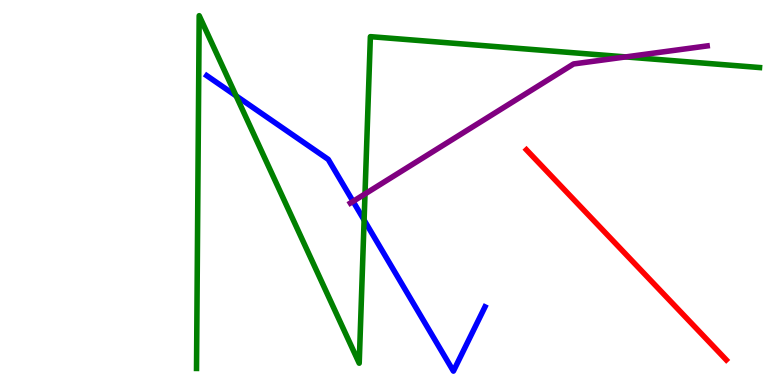[{'lines': ['blue', 'red'], 'intersections': []}, {'lines': ['green', 'red'], 'intersections': []}, {'lines': ['purple', 'red'], 'intersections': []}, {'lines': ['blue', 'green'], 'intersections': [{'x': 3.05, 'y': 7.51}, {'x': 4.7, 'y': 4.28}]}, {'lines': ['blue', 'purple'], 'intersections': [{'x': 4.56, 'y': 4.77}]}, {'lines': ['green', 'purple'], 'intersections': [{'x': 4.71, 'y': 4.96}, {'x': 8.07, 'y': 8.52}]}]